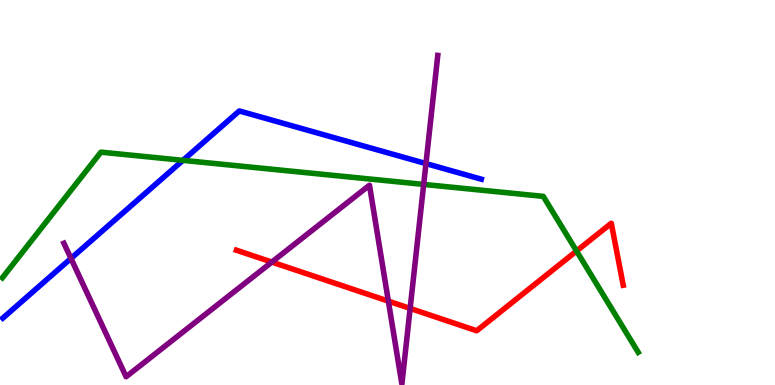[{'lines': ['blue', 'red'], 'intersections': []}, {'lines': ['green', 'red'], 'intersections': [{'x': 7.44, 'y': 3.48}]}, {'lines': ['purple', 'red'], 'intersections': [{'x': 3.51, 'y': 3.19}, {'x': 5.01, 'y': 2.18}, {'x': 5.29, 'y': 1.99}]}, {'lines': ['blue', 'green'], 'intersections': [{'x': 2.36, 'y': 5.84}]}, {'lines': ['blue', 'purple'], 'intersections': [{'x': 0.916, 'y': 3.29}, {'x': 5.5, 'y': 5.75}]}, {'lines': ['green', 'purple'], 'intersections': [{'x': 5.47, 'y': 5.21}]}]